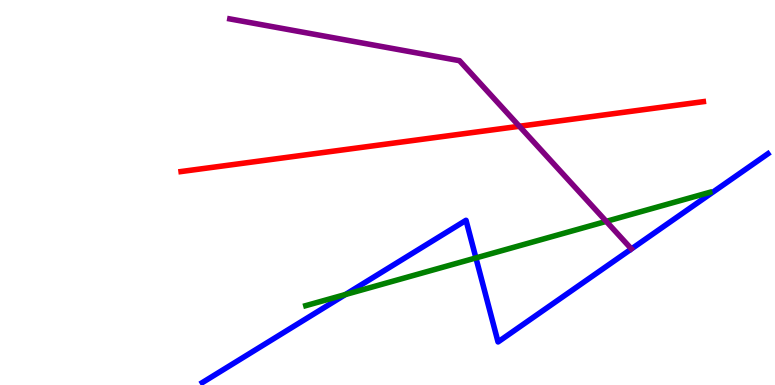[{'lines': ['blue', 'red'], 'intersections': []}, {'lines': ['green', 'red'], 'intersections': []}, {'lines': ['purple', 'red'], 'intersections': [{'x': 6.7, 'y': 6.72}]}, {'lines': ['blue', 'green'], 'intersections': [{'x': 4.46, 'y': 2.35}, {'x': 6.14, 'y': 3.3}]}, {'lines': ['blue', 'purple'], 'intersections': []}, {'lines': ['green', 'purple'], 'intersections': [{'x': 7.82, 'y': 4.25}]}]